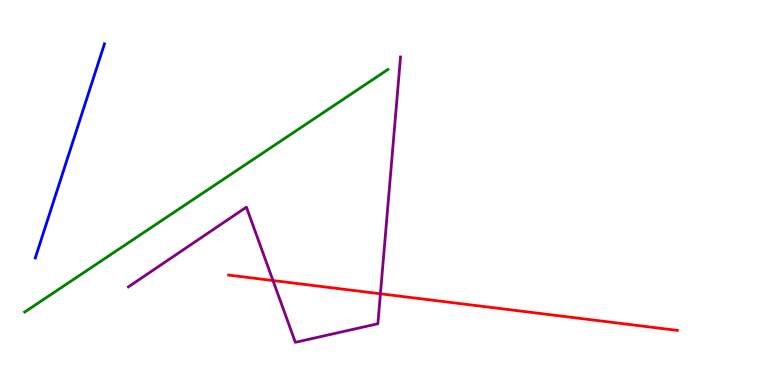[{'lines': ['blue', 'red'], 'intersections': []}, {'lines': ['green', 'red'], 'intersections': []}, {'lines': ['purple', 'red'], 'intersections': [{'x': 3.52, 'y': 2.71}, {'x': 4.91, 'y': 2.37}]}, {'lines': ['blue', 'green'], 'intersections': []}, {'lines': ['blue', 'purple'], 'intersections': []}, {'lines': ['green', 'purple'], 'intersections': []}]